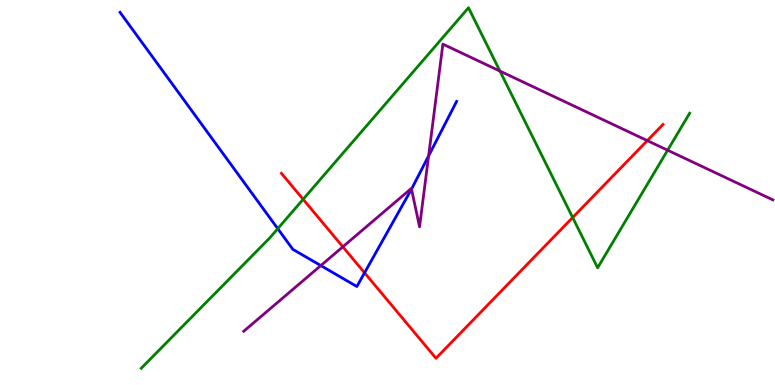[{'lines': ['blue', 'red'], 'intersections': [{'x': 4.7, 'y': 2.91}]}, {'lines': ['green', 'red'], 'intersections': [{'x': 3.91, 'y': 4.82}, {'x': 7.39, 'y': 4.35}]}, {'lines': ['purple', 'red'], 'intersections': [{'x': 4.42, 'y': 3.59}, {'x': 8.35, 'y': 6.35}]}, {'lines': ['blue', 'green'], 'intersections': [{'x': 3.58, 'y': 4.06}]}, {'lines': ['blue', 'purple'], 'intersections': [{'x': 4.14, 'y': 3.1}, {'x': 5.31, 'y': 5.09}, {'x': 5.53, 'y': 5.95}]}, {'lines': ['green', 'purple'], 'intersections': [{'x': 6.45, 'y': 8.15}, {'x': 8.61, 'y': 6.1}]}]